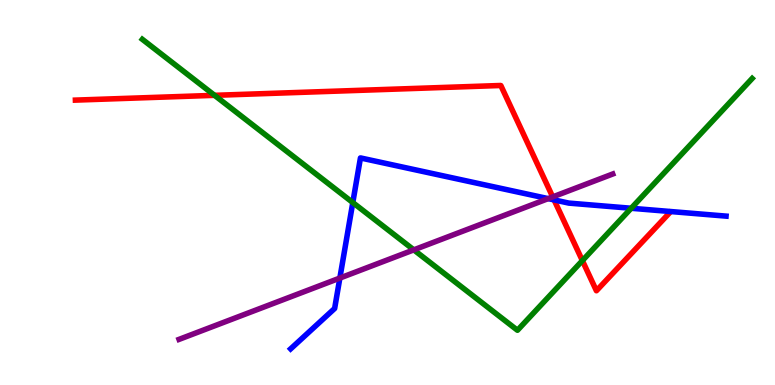[{'lines': ['blue', 'red'], 'intersections': [{'x': 7.15, 'y': 4.81}]}, {'lines': ['green', 'red'], 'intersections': [{'x': 2.77, 'y': 7.52}, {'x': 7.51, 'y': 3.23}]}, {'lines': ['purple', 'red'], 'intersections': [{'x': 7.13, 'y': 4.89}]}, {'lines': ['blue', 'green'], 'intersections': [{'x': 4.55, 'y': 4.74}, {'x': 8.14, 'y': 4.59}]}, {'lines': ['blue', 'purple'], 'intersections': [{'x': 4.39, 'y': 2.78}, {'x': 7.07, 'y': 4.84}]}, {'lines': ['green', 'purple'], 'intersections': [{'x': 5.34, 'y': 3.51}]}]